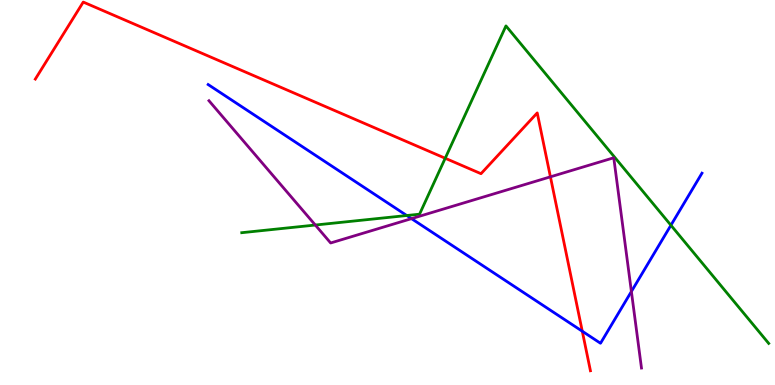[{'lines': ['blue', 'red'], 'intersections': [{'x': 7.51, 'y': 1.4}]}, {'lines': ['green', 'red'], 'intersections': [{'x': 5.74, 'y': 5.89}]}, {'lines': ['purple', 'red'], 'intersections': [{'x': 7.1, 'y': 5.41}]}, {'lines': ['blue', 'green'], 'intersections': [{'x': 5.25, 'y': 4.4}, {'x': 8.66, 'y': 4.15}]}, {'lines': ['blue', 'purple'], 'intersections': [{'x': 5.31, 'y': 4.32}, {'x': 8.15, 'y': 2.43}]}, {'lines': ['green', 'purple'], 'intersections': [{'x': 4.07, 'y': 4.15}]}]